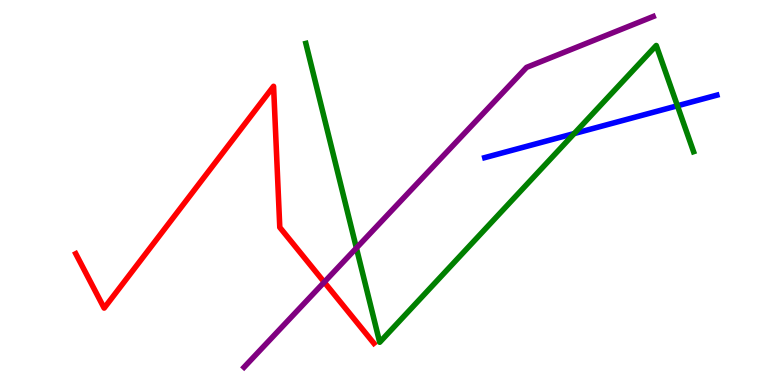[{'lines': ['blue', 'red'], 'intersections': []}, {'lines': ['green', 'red'], 'intersections': []}, {'lines': ['purple', 'red'], 'intersections': [{'x': 4.18, 'y': 2.67}]}, {'lines': ['blue', 'green'], 'intersections': [{'x': 7.41, 'y': 6.53}, {'x': 8.74, 'y': 7.25}]}, {'lines': ['blue', 'purple'], 'intersections': []}, {'lines': ['green', 'purple'], 'intersections': [{'x': 4.6, 'y': 3.56}]}]